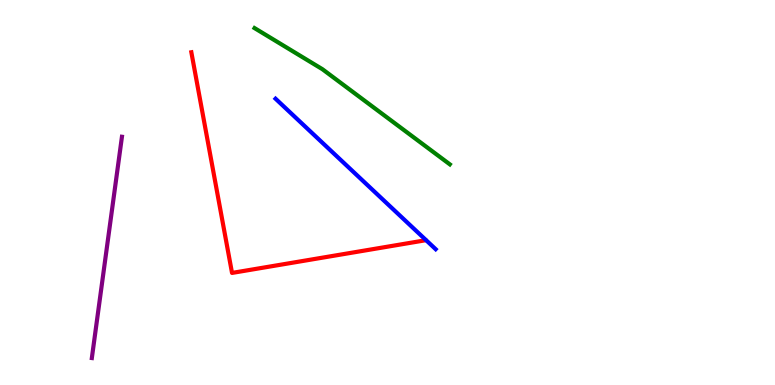[{'lines': ['blue', 'red'], 'intersections': []}, {'lines': ['green', 'red'], 'intersections': []}, {'lines': ['purple', 'red'], 'intersections': []}, {'lines': ['blue', 'green'], 'intersections': []}, {'lines': ['blue', 'purple'], 'intersections': []}, {'lines': ['green', 'purple'], 'intersections': []}]